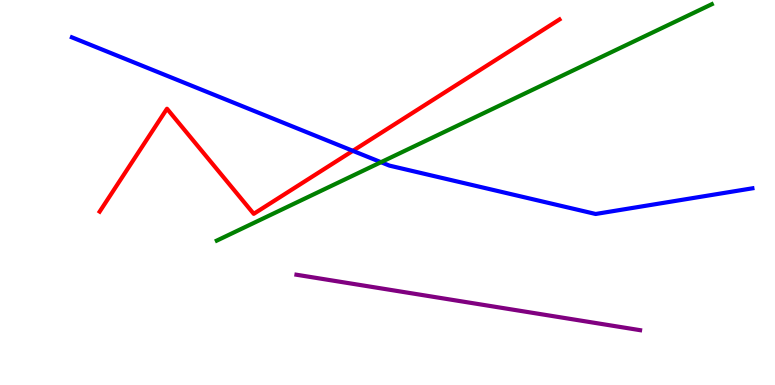[{'lines': ['blue', 'red'], 'intersections': [{'x': 4.55, 'y': 6.08}]}, {'lines': ['green', 'red'], 'intersections': []}, {'lines': ['purple', 'red'], 'intersections': []}, {'lines': ['blue', 'green'], 'intersections': [{'x': 4.92, 'y': 5.79}]}, {'lines': ['blue', 'purple'], 'intersections': []}, {'lines': ['green', 'purple'], 'intersections': []}]